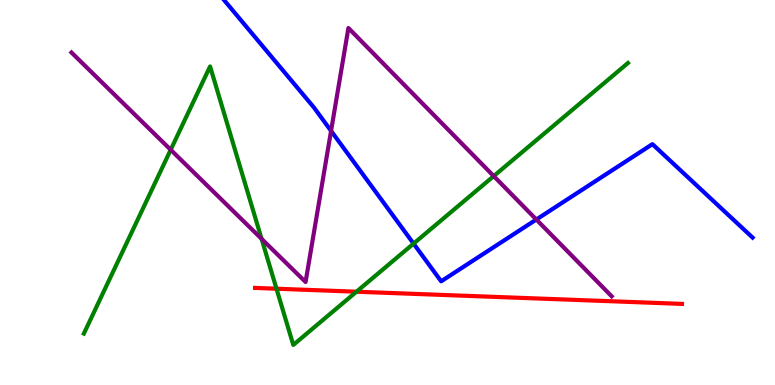[{'lines': ['blue', 'red'], 'intersections': []}, {'lines': ['green', 'red'], 'intersections': [{'x': 3.57, 'y': 2.5}, {'x': 4.6, 'y': 2.42}]}, {'lines': ['purple', 'red'], 'intersections': []}, {'lines': ['blue', 'green'], 'intersections': [{'x': 5.34, 'y': 3.67}]}, {'lines': ['blue', 'purple'], 'intersections': [{'x': 4.27, 'y': 6.6}, {'x': 6.92, 'y': 4.3}]}, {'lines': ['green', 'purple'], 'intersections': [{'x': 2.2, 'y': 6.11}, {'x': 3.38, 'y': 3.8}, {'x': 6.37, 'y': 5.43}]}]